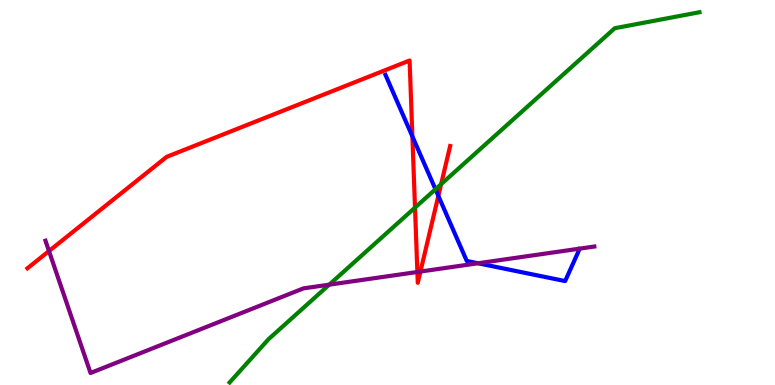[{'lines': ['blue', 'red'], 'intersections': [{'x': 5.32, 'y': 6.46}, {'x': 5.66, 'y': 4.91}]}, {'lines': ['green', 'red'], 'intersections': [{'x': 5.35, 'y': 4.61}, {'x': 5.69, 'y': 5.22}]}, {'lines': ['purple', 'red'], 'intersections': [{'x': 0.632, 'y': 3.48}, {'x': 5.39, 'y': 2.94}, {'x': 5.43, 'y': 2.95}]}, {'lines': ['blue', 'green'], 'intersections': [{'x': 5.62, 'y': 5.08}]}, {'lines': ['blue', 'purple'], 'intersections': [{'x': 6.17, 'y': 3.16}]}, {'lines': ['green', 'purple'], 'intersections': [{'x': 4.25, 'y': 2.61}]}]